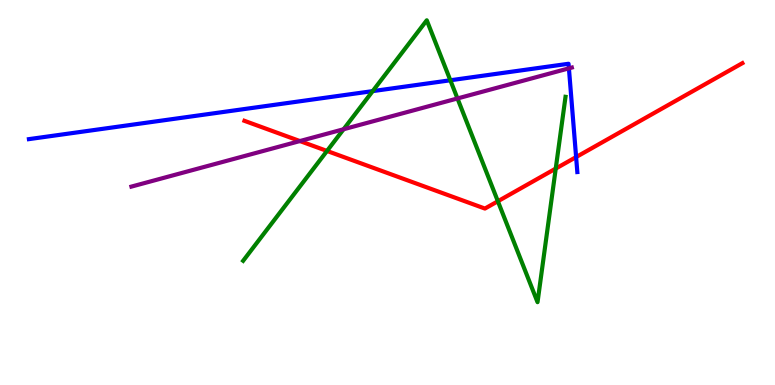[{'lines': ['blue', 'red'], 'intersections': [{'x': 7.43, 'y': 5.92}]}, {'lines': ['green', 'red'], 'intersections': [{'x': 4.22, 'y': 6.08}, {'x': 6.42, 'y': 4.77}, {'x': 7.17, 'y': 5.62}]}, {'lines': ['purple', 'red'], 'intersections': [{'x': 3.87, 'y': 6.34}]}, {'lines': ['blue', 'green'], 'intersections': [{'x': 4.81, 'y': 7.63}, {'x': 5.81, 'y': 7.91}]}, {'lines': ['blue', 'purple'], 'intersections': [{'x': 7.34, 'y': 8.22}]}, {'lines': ['green', 'purple'], 'intersections': [{'x': 4.43, 'y': 6.64}, {'x': 5.9, 'y': 7.44}]}]